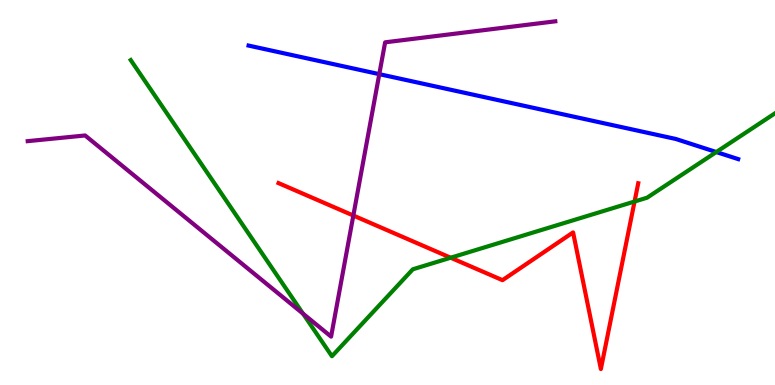[{'lines': ['blue', 'red'], 'intersections': []}, {'lines': ['green', 'red'], 'intersections': [{'x': 5.82, 'y': 3.31}, {'x': 8.19, 'y': 4.77}]}, {'lines': ['purple', 'red'], 'intersections': [{'x': 4.56, 'y': 4.4}]}, {'lines': ['blue', 'green'], 'intersections': [{'x': 9.24, 'y': 6.05}]}, {'lines': ['blue', 'purple'], 'intersections': [{'x': 4.89, 'y': 8.07}]}, {'lines': ['green', 'purple'], 'intersections': [{'x': 3.91, 'y': 1.85}]}]